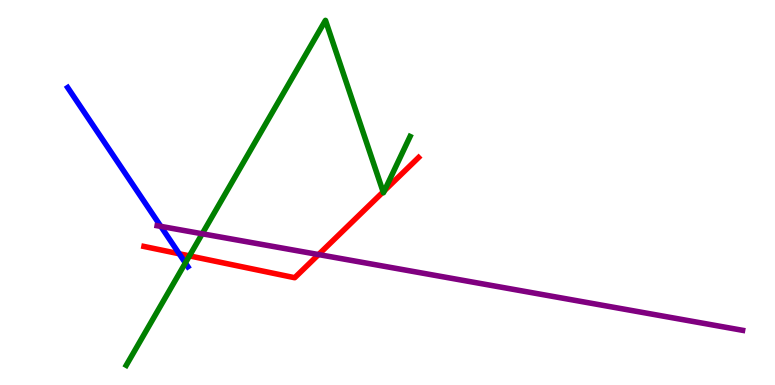[{'lines': ['blue', 'red'], 'intersections': [{'x': 2.31, 'y': 3.41}]}, {'lines': ['green', 'red'], 'intersections': [{'x': 2.44, 'y': 3.35}, {'x': 4.94, 'y': 5.02}, {'x': 4.96, 'y': 5.05}]}, {'lines': ['purple', 'red'], 'intersections': [{'x': 4.11, 'y': 3.39}]}, {'lines': ['blue', 'green'], 'intersections': [{'x': 2.39, 'y': 3.17}]}, {'lines': ['blue', 'purple'], 'intersections': [{'x': 2.08, 'y': 4.12}]}, {'lines': ['green', 'purple'], 'intersections': [{'x': 2.61, 'y': 3.93}]}]